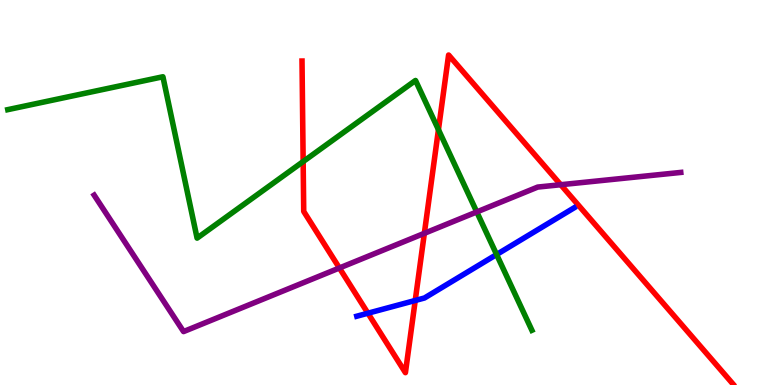[{'lines': ['blue', 'red'], 'intersections': [{'x': 4.75, 'y': 1.86}, {'x': 5.36, 'y': 2.2}]}, {'lines': ['green', 'red'], 'intersections': [{'x': 3.91, 'y': 5.8}, {'x': 5.66, 'y': 6.63}]}, {'lines': ['purple', 'red'], 'intersections': [{'x': 4.38, 'y': 3.04}, {'x': 5.48, 'y': 3.94}, {'x': 7.24, 'y': 5.2}]}, {'lines': ['blue', 'green'], 'intersections': [{'x': 6.41, 'y': 3.39}]}, {'lines': ['blue', 'purple'], 'intersections': []}, {'lines': ['green', 'purple'], 'intersections': [{'x': 6.15, 'y': 4.5}]}]